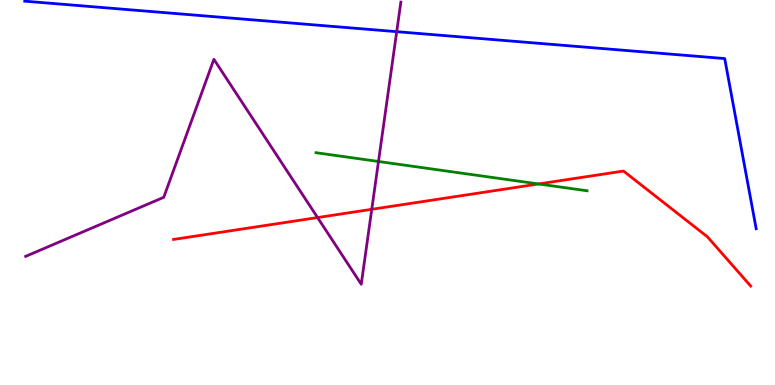[{'lines': ['blue', 'red'], 'intersections': []}, {'lines': ['green', 'red'], 'intersections': [{'x': 6.95, 'y': 5.22}]}, {'lines': ['purple', 'red'], 'intersections': [{'x': 4.1, 'y': 4.35}, {'x': 4.8, 'y': 4.56}]}, {'lines': ['blue', 'green'], 'intersections': []}, {'lines': ['blue', 'purple'], 'intersections': [{'x': 5.12, 'y': 9.18}]}, {'lines': ['green', 'purple'], 'intersections': [{'x': 4.88, 'y': 5.81}]}]